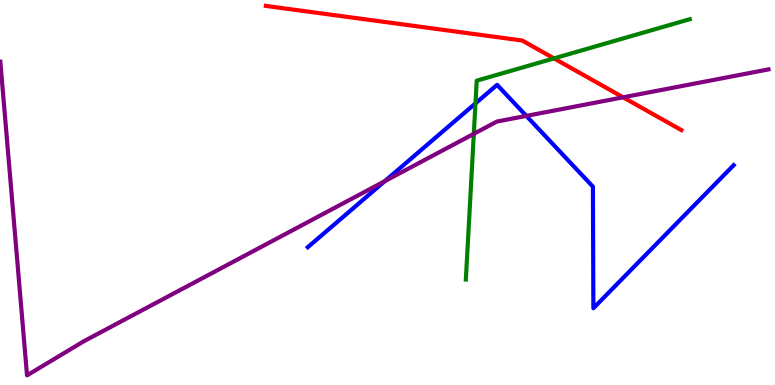[{'lines': ['blue', 'red'], 'intersections': []}, {'lines': ['green', 'red'], 'intersections': [{'x': 7.15, 'y': 8.48}]}, {'lines': ['purple', 'red'], 'intersections': [{'x': 8.04, 'y': 7.47}]}, {'lines': ['blue', 'green'], 'intersections': [{'x': 6.14, 'y': 7.31}]}, {'lines': ['blue', 'purple'], 'intersections': [{'x': 4.96, 'y': 5.29}, {'x': 6.79, 'y': 6.99}]}, {'lines': ['green', 'purple'], 'intersections': [{'x': 6.11, 'y': 6.52}]}]